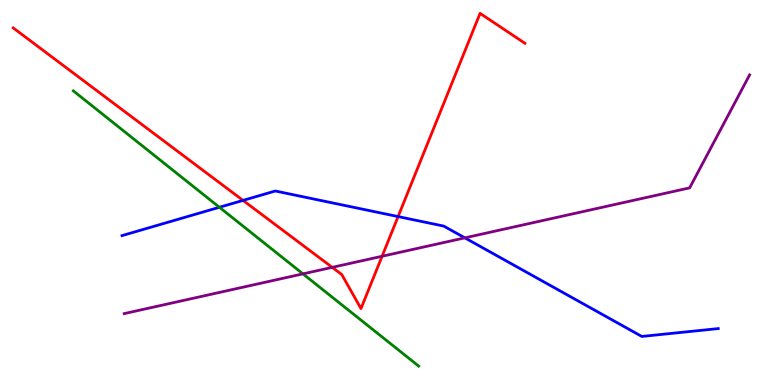[{'lines': ['blue', 'red'], 'intersections': [{'x': 3.14, 'y': 4.79}, {'x': 5.14, 'y': 4.37}]}, {'lines': ['green', 'red'], 'intersections': []}, {'lines': ['purple', 'red'], 'intersections': [{'x': 4.29, 'y': 3.06}, {'x': 4.93, 'y': 3.34}]}, {'lines': ['blue', 'green'], 'intersections': [{'x': 2.83, 'y': 4.62}]}, {'lines': ['blue', 'purple'], 'intersections': [{'x': 6.0, 'y': 3.82}]}, {'lines': ['green', 'purple'], 'intersections': [{'x': 3.91, 'y': 2.89}]}]